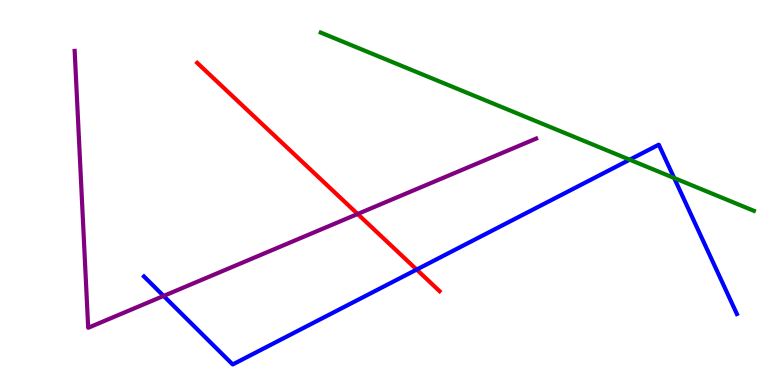[{'lines': ['blue', 'red'], 'intersections': [{'x': 5.38, 'y': 3.0}]}, {'lines': ['green', 'red'], 'intersections': []}, {'lines': ['purple', 'red'], 'intersections': [{'x': 4.61, 'y': 4.44}]}, {'lines': ['blue', 'green'], 'intersections': [{'x': 8.12, 'y': 5.85}, {'x': 8.7, 'y': 5.38}]}, {'lines': ['blue', 'purple'], 'intersections': [{'x': 2.11, 'y': 2.31}]}, {'lines': ['green', 'purple'], 'intersections': []}]